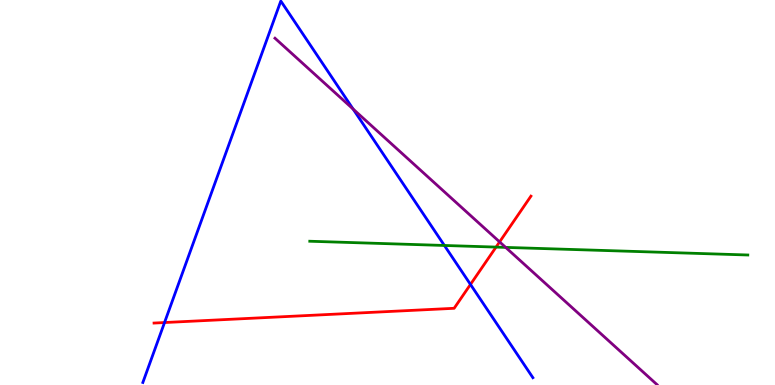[{'lines': ['blue', 'red'], 'intersections': [{'x': 2.12, 'y': 1.62}, {'x': 6.07, 'y': 2.61}]}, {'lines': ['green', 'red'], 'intersections': [{'x': 6.4, 'y': 3.58}]}, {'lines': ['purple', 'red'], 'intersections': [{'x': 6.45, 'y': 3.72}]}, {'lines': ['blue', 'green'], 'intersections': [{'x': 5.73, 'y': 3.62}]}, {'lines': ['blue', 'purple'], 'intersections': [{'x': 4.56, 'y': 7.17}]}, {'lines': ['green', 'purple'], 'intersections': [{'x': 6.52, 'y': 3.57}]}]